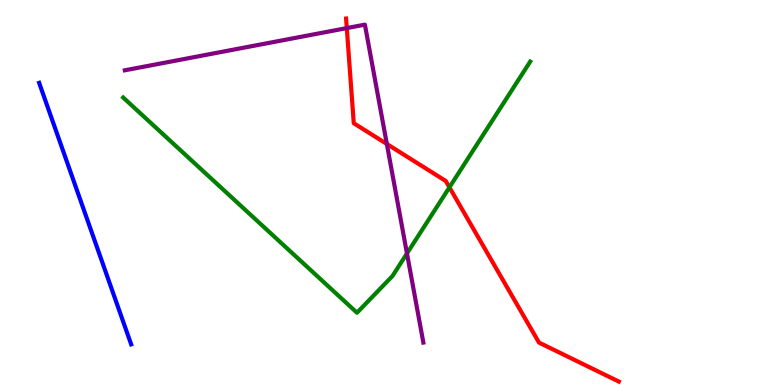[{'lines': ['blue', 'red'], 'intersections': []}, {'lines': ['green', 'red'], 'intersections': [{'x': 5.8, 'y': 5.13}]}, {'lines': ['purple', 'red'], 'intersections': [{'x': 4.47, 'y': 9.27}, {'x': 4.99, 'y': 6.26}]}, {'lines': ['blue', 'green'], 'intersections': []}, {'lines': ['blue', 'purple'], 'intersections': []}, {'lines': ['green', 'purple'], 'intersections': [{'x': 5.25, 'y': 3.42}]}]